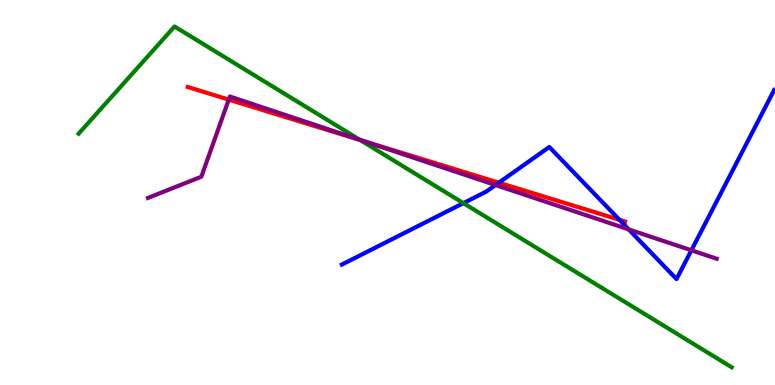[{'lines': ['blue', 'red'], 'intersections': [{'x': 6.44, 'y': 5.25}, {'x': 7.99, 'y': 4.29}]}, {'lines': ['green', 'red'], 'intersections': [{'x': 4.65, 'y': 6.36}]}, {'lines': ['purple', 'red'], 'intersections': [{'x': 2.95, 'y': 7.41}, {'x': 4.7, 'y': 6.33}]}, {'lines': ['blue', 'green'], 'intersections': [{'x': 5.98, 'y': 4.72}]}, {'lines': ['blue', 'purple'], 'intersections': [{'x': 6.39, 'y': 5.19}, {'x': 8.11, 'y': 4.04}, {'x': 8.92, 'y': 3.5}]}, {'lines': ['green', 'purple'], 'intersections': [{'x': 4.64, 'y': 6.37}]}]